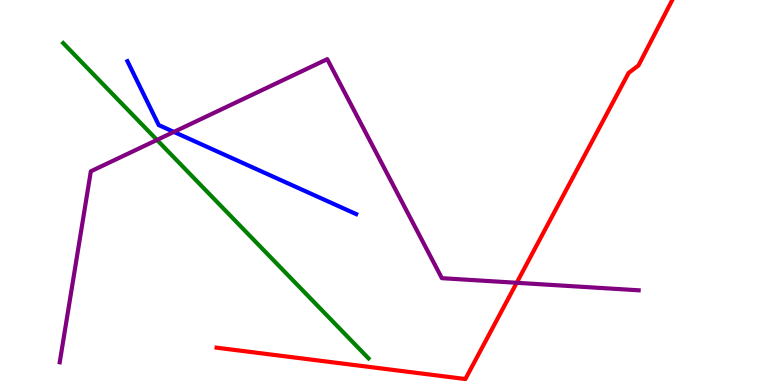[{'lines': ['blue', 'red'], 'intersections': []}, {'lines': ['green', 'red'], 'intersections': []}, {'lines': ['purple', 'red'], 'intersections': [{'x': 6.67, 'y': 2.65}]}, {'lines': ['blue', 'green'], 'intersections': []}, {'lines': ['blue', 'purple'], 'intersections': [{'x': 2.24, 'y': 6.57}]}, {'lines': ['green', 'purple'], 'intersections': [{'x': 2.03, 'y': 6.37}]}]